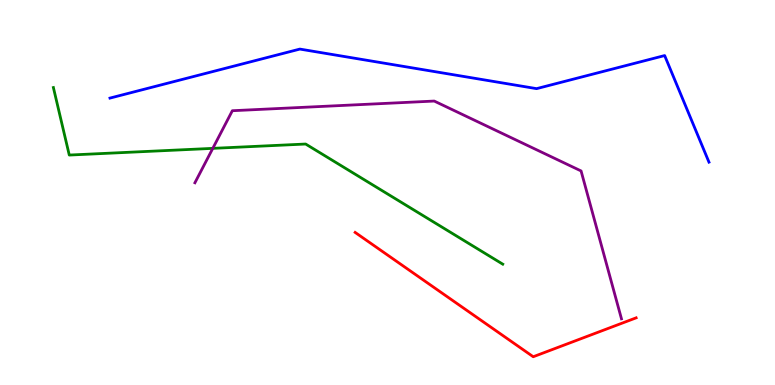[{'lines': ['blue', 'red'], 'intersections': []}, {'lines': ['green', 'red'], 'intersections': []}, {'lines': ['purple', 'red'], 'intersections': []}, {'lines': ['blue', 'green'], 'intersections': []}, {'lines': ['blue', 'purple'], 'intersections': []}, {'lines': ['green', 'purple'], 'intersections': [{'x': 2.75, 'y': 6.15}]}]